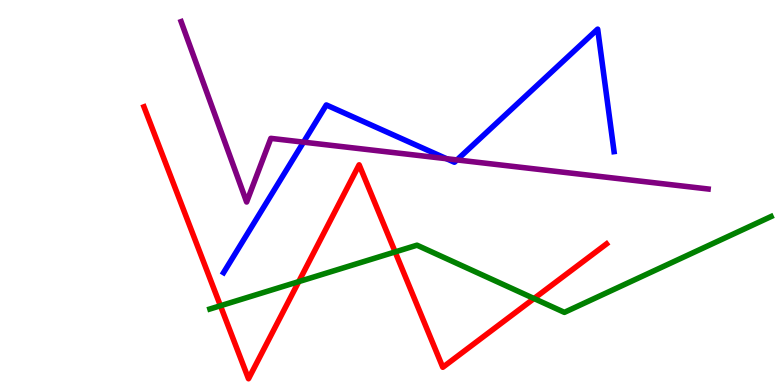[{'lines': ['blue', 'red'], 'intersections': []}, {'lines': ['green', 'red'], 'intersections': [{'x': 2.84, 'y': 2.06}, {'x': 3.85, 'y': 2.69}, {'x': 5.1, 'y': 3.46}, {'x': 6.89, 'y': 2.25}]}, {'lines': ['purple', 'red'], 'intersections': []}, {'lines': ['blue', 'green'], 'intersections': []}, {'lines': ['blue', 'purple'], 'intersections': [{'x': 3.92, 'y': 6.31}, {'x': 5.76, 'y': 5.88}, {'x': 5.9, 'y': 5.85}]}, {'lines': ['green', 'purple'], 'intersections': []}]